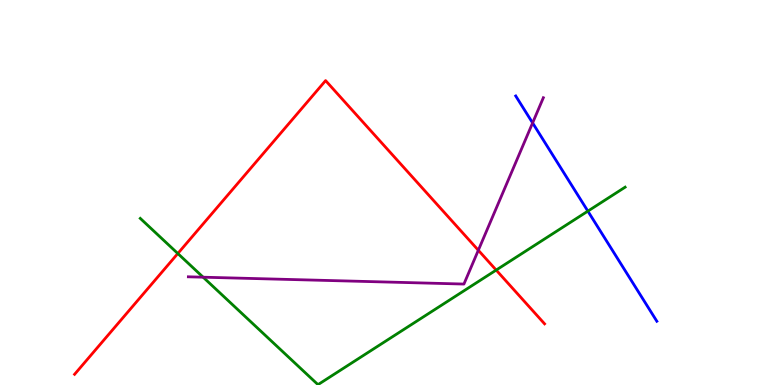[{'lines': ['blue', 'red'], 'intersections': []}, {'lines': ['green', 'red'], 'intersections': [{'x': 2.29, 'y': 3.42}, {'x': 6.4, 'y': 2.99}]}, {'lines': ['purple', 'red'], 'intersections': [{'x': 6.17, 'y': 3.5}]}, {'lines': ['blue', 'green'], 'intersections': [{'x': 7.59, 'y': 4.52}]}, {'lines': ['blue', 'purple'], 'intersections': [{'x': 6.87, 'y': 6.81}]}, {'lines': ['green', 'purple'], 'intersections': [{'x': 2.62, 'y': 2.8}]}]